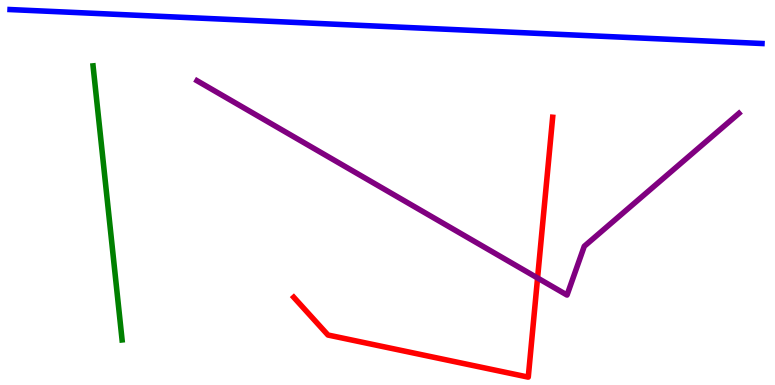[{'lines': ['blue', 'red'], 'intersections': []}, {'lines': ['green', 'red'], 'intersections': []}, {'lines': ['purple', 'red'], 'intersections': [{'x': 6.94, 'y': 2.78}]}, {'lines': ['blue', 'green'], 'intersections': []}, {'lines': ['blue', 'purple'], 'intersections': []}, {'lines': ['green', 'purple'], 'intersections': []}]